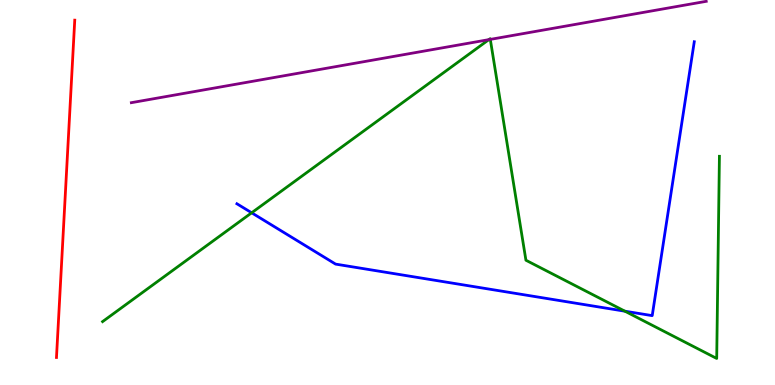[{'lines': ['blue', 'red'], 'intersections': []}, {'lines': ['green', 'red'], 'intersections': []}, {'lines': ['purple', 'red'], 'intersections': []}, {'lines': ['blue', 'green'], 'intersections': [{'x': 3.25, 'y': 4.47}, {'x': 8.06, 'y': 1.92}]}, {'lines': ['blue', 'purple'], 'intersections': []}, {'lines': ['green', 'purple'], 'intersections': [{'x': 6.31, 'y': 8.97}, {'x': 6.33, 'y': 8.98}]}]